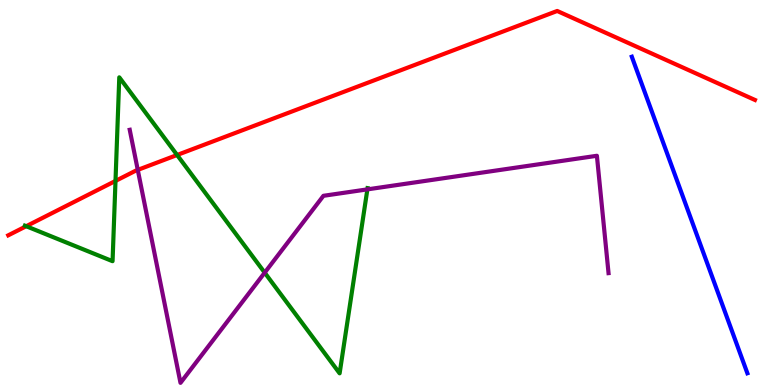[{'lines': ['blue', 'red'], 'intersections': []}, {'lines': ['green', 'red'], 'intersections': [{'x': 0.338, 'y': 4.12}, {'x': 1.49, 'y': 5.3}, {'x': 2.29, 'y': 5.97}]}, {'lines': ['purple', 'red'], 'intersections': [{'x': 1.78, 'y': 5.59}]}, {'lines': ['blue', 'green'], 'intersections': []}, {'lines': ['blue', 'purple'], 'intersections': []}, {'lines': ['green', 'purple'], 'intersections': [{'x': 3.42, 'y': 2.92}, {'x': 4.74, 'y': 5.08}]}]